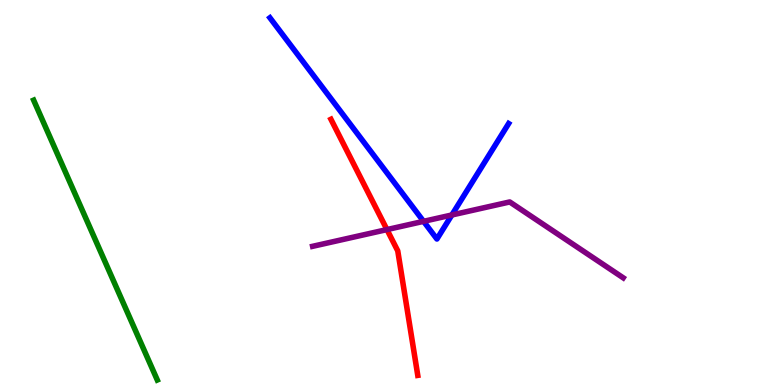[{'lines': ['blue', 'red'], 'intersections': []}, {'lines': ['green', 'red'], 'intersections': []}, {'lines': ['purple', 'red'], 'intersections': [{'x': 4.99, 'y': 4.04}]}, {'lines': ['blue', 'green'], 'intersections': []}, {'lines': ['blue', 'purple'], 'intersections': [{'x': 5.47, 'y': 4.25}, {'x': 5.83, 'y': 4.42}]}, {'lines': ['green', 'purple'], 'intersections': []}]